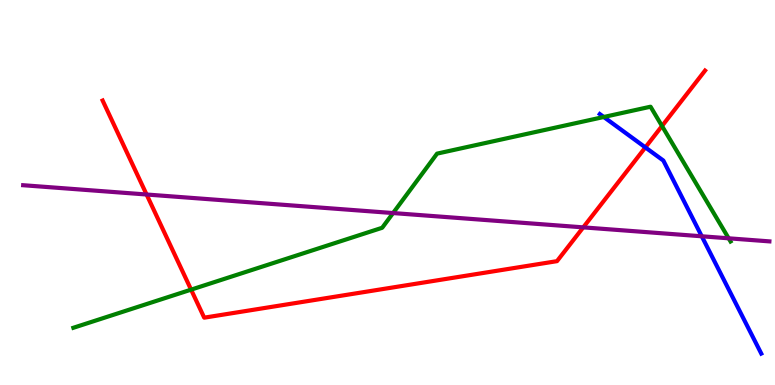[{'lines': ['blue', 'red'], 'intersections': [{'x': 8.33, 'y': 6.17}]}, {'lines': ['green', 'red'], 'intersections': [{'x': 2.47, 'y': 2.48}, {'x': 8.54, 'y': 6.73}]}, {'lines': ['purple', 'red'], 'intersections': [{'x': 1.89, 'y': 4.95}, {'x': 7.53, 'y': 4.09}]}, {'lines': ['blue', 'green'], 'intersections': [{'x': 7.79, 'y': 6.96}]}, {'lines': ['blue', 'purple'], 'intersections': [{'x': 9.06, 'y': 3.86}]}, {'lines': ['green', 'purple'], 'intersections': [{'x': 5.07, 'y': 4.47}, {'x': 9.4, 'y': 3.81}]}]